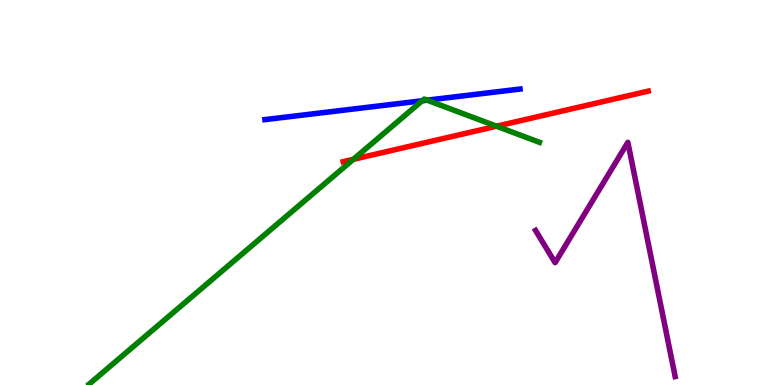[{'lines': ['blue', 'red'], 'intersections': []}, {'lines': ['green', 'red'], 'intersections': [{'x': 4.56, 'y': 5.86}, {'x': 6.41, 'y': 6.72}]}, {'lines': ['purple', 'red'], 'intersections': []}, {'lines': ['blue', 'green'], 'intersections': [{'x': 5.45, 'y': 7.38}, {'x': 5.51, 'y': 7.4}]}, {'lines': ['blue', 'purple'], 'intersections': []}, {'lines': ['green', 'purple'], 'intersections': []}]